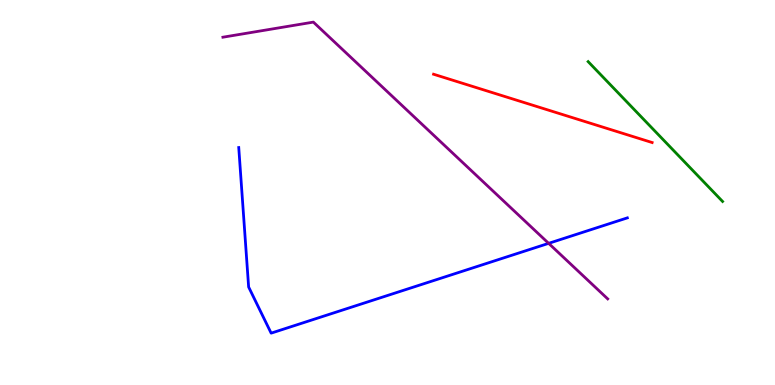[{'lines': ['blue', 'red'], 'intersections': []}, {'lines': ['green', 'red'], 'intersections': []}, {'lines': ['purple', 'red'], 'intersections': []}, {'lines': ['blue', 'green'], 'intersections': []}, {'lines': ['blue', 'purple'], 'intersections': [{'x': 7.08, 'y': 3.68}]}, {'lines': ['green', 'purple'], 'intersections': []}]